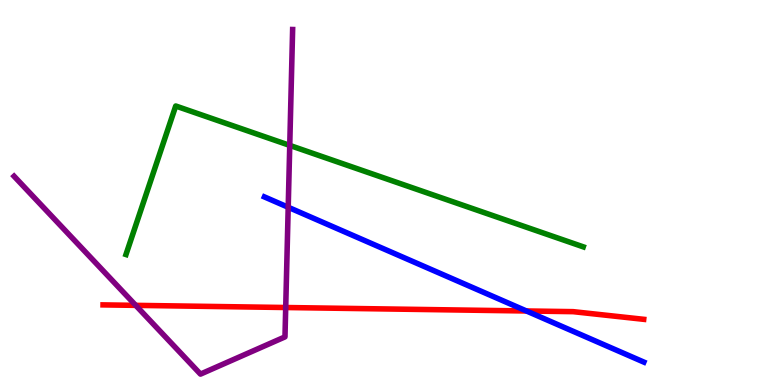[{'lines': ['blue', 'red'], 'intersections': [{'x': 6.79, 'y': 1.92}]}, {'lines': ['green', 'red'], 'intersections': []}, {'lines': ['purple', 'red'], 'intersections': [{'x': 1.75, 'y': 2.07}, {'x': 3.69, 'y': 2.01}]}, {'lines': ['blue', 'green'], 'intersections': []}, {'lines': ['blue', 'purple'], 'intersections': [{'x': 3.72, 'y': 4.62}]}, {'lines': ['green', 'purple'], 'intersections': [{'x': 3.74, 'y': 6.22}]}]